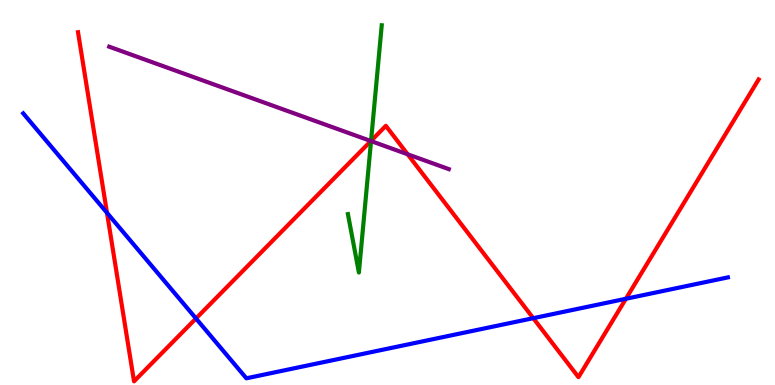[{'lines': ['blue', 'red'], 'intersections': [{'x': 1.38, 'y': 4.47}, {'x': 2.53, 'y': 1.73}, {'x': 6.88, 'y': 1.74}, {'x': 8.08, 'y': 2.24}]}, {'lines': ['green', 'red'], 'intersections': [{'x': 4.79, 'y': 6.34}]}, {'lines': ['purple', 'red'], 'intersections': [{'x': 4.79, 'y': 6.34}, {'x': 5.26, 'y': 5.99}]}, {'lines': ['blue', 'green'], 'intersections': []}, {'lines': ['blue', 'purple'], 'intersections': []}, {'lines': ['green', 'purple'], 'intersections': [{'x': 4.79, 'y': 6.34}]}]